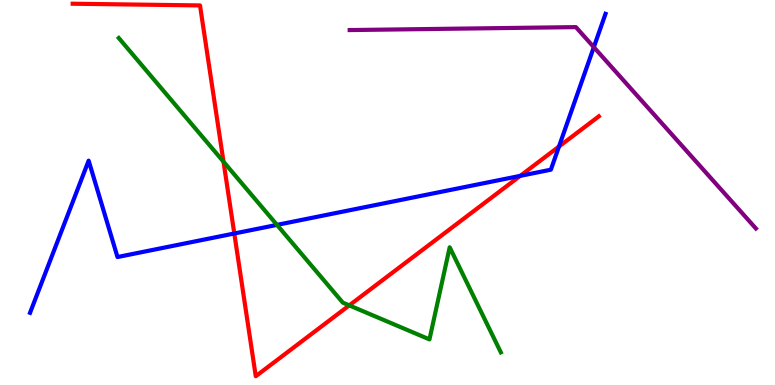[{'lines': ['blue', 'red'], 'intersections': [{'x': 3.02, 'y': 3.94}, {'x': 6.71, 'y': 5.43}, {'x': 7.21, 'y': 6.19}]}, {'lines': ['green', 'red'], 'intersections': [{'x': 2.88, 'y': 5.8}, {'x': 4.51, 'y': 2.07}]}, {'lines': ['purple', 'red'], 'intersections': []}, {'lines': ['blue', 'green'], 'intersections': [{'x': 3.57, 'y': 4.16}]}, {'lines': ['blue', 'purple'], 'intersections': [{'x': 7.66, 'y': 8.77}]}, {'lines': ['green', 'purple'], 'intersections': []}]